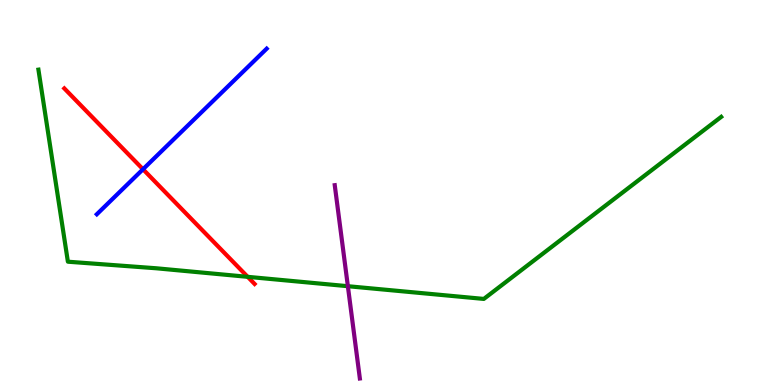[{'lines': ['blue', 'red'], 'intersections': [{'x': 1.85, 'y': 5.6}]}, {'lines': ['green', 'red'], 'intersections': [{'x': 3.2, 'y': 2.81}]}, {'lines': ['purple', 'red'], 'intersections': []}, {'lines': ['blue', 'green'], 'intersections': []}, {'lines': ['blue', 'purple'], 'intersections': []}, {'lines': ['green', 'purple'], 'intersections': [{'x': 4.49, 'y': 2.57}]}]